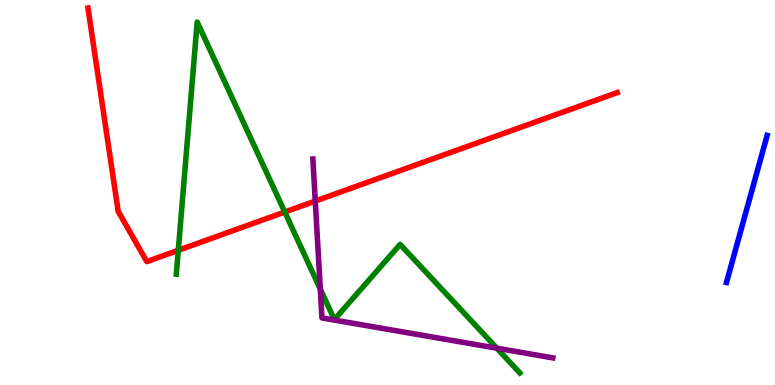[{'lines': ['blue', 'red'], 'intersections': []}, {'lines': ['green', 'red'], 'intersections': [{'x': 2.3, 'y': 3.5}, {'x': 3.67, 'y': 4.49}]}, {'lines': ['purple', 'red'], 'intersections': [{'x': 4.07, 'y': 4.78}]}, {'lines': ['blue', 'green'], 'intersections': []}, {'lines': ['blue', 'purple'], 'intersections': []}, {'lines': ['green', 'purple'], 'intersections': [{'x': 4.13, 'y': 2.49}, {'x': 6.41, 'y': 0.956}]}]